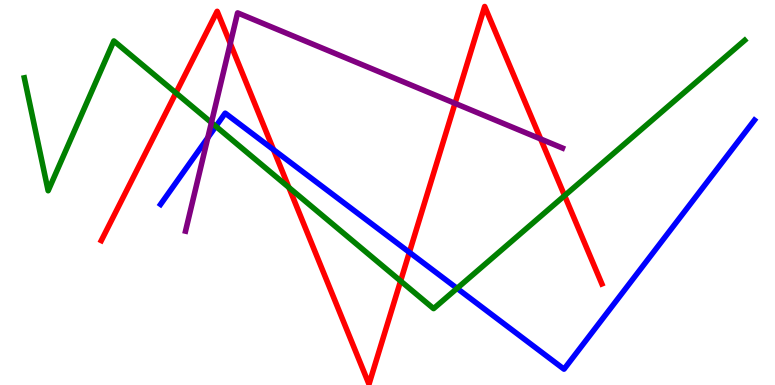[{'lines': ['blue', 'red'], 'intersections': [{'x': 3.53, 'y': 6.11}, {'x': 5.28, 'y': 3.45}]}, {'lines': ['green', 'red'], 'intersections': [{'x': 2.27, 'y': 7.59}, {'x': 3.73, 'y': 5.13}, {'x': 5.17, 'y': 2.7}, {'x': 7.29, 'y': 4.92}]}, {'lines': ['purple', 'red'], 'intersections': [{'x': 2.97, 'y': 8.87}, {'x': 5.87, 'y': 7.32}, {'x': 6.98, 'y': 6.39}]}, {'lines': ['blue', 'green'], 'intersections': [{'x': 2.79, 'y': 6.72}, {'x': 5.9, 'y': 2.51}]}, {'lines': ['blue', 'purple'], 'intersections': [{'x': 2.68, 'y': 6.42}]}, {'lines': ['green', 'purple'], 'intersections': [{'x': 2.73, 'y': 6.82}]}]